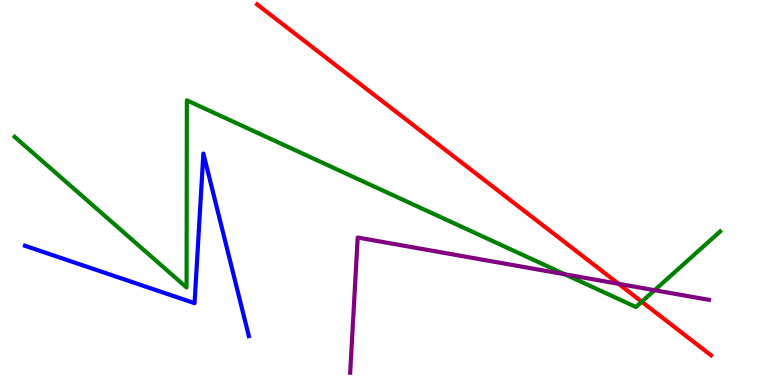[{'lines': ['blue', 'red'], 'intersections': []}, {'lines': ['green', 'red'], 'intersections': [{'x': 8.28, 'y': 2.16}]}, {'lines': ['purple', 'red'], 'intersections': [{'x': 7.98, 'y': 2.63}]}, {'lines': ['blue', 'green'], 'intersections': []}, {'lines': ['blue', 'purple'], 'intersections': []}, {'lines': ['green', 'purple'], 'intersections': [{'x': 7.29, 'y': 2.88}, {'x': 8.45, 'y': 2.46}]}]